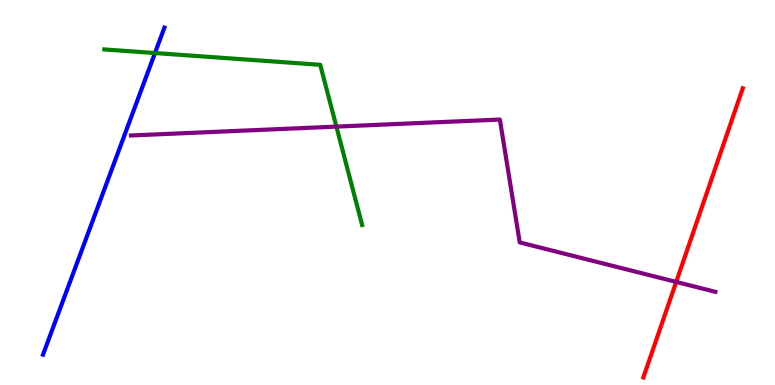[{'lines': ['blue', 'red'], 'intersections': []}, {'lines': ['green', 'red'], 'intersections': []}, {'lines': ['purple', 'red'], 'intersections': [{'x': 8.73, 'y': 2.68}]}, {'lines': ['blue', 'green'], 'intersections': [{'x': 2.0, 'y': 8.62}]}, {'lines': ['blue', 'purple'], 'intersections': []}, {'lines': ['green', 'purple'], 'intersections': [{'x': 4.34, 'y': 6.71}]}]